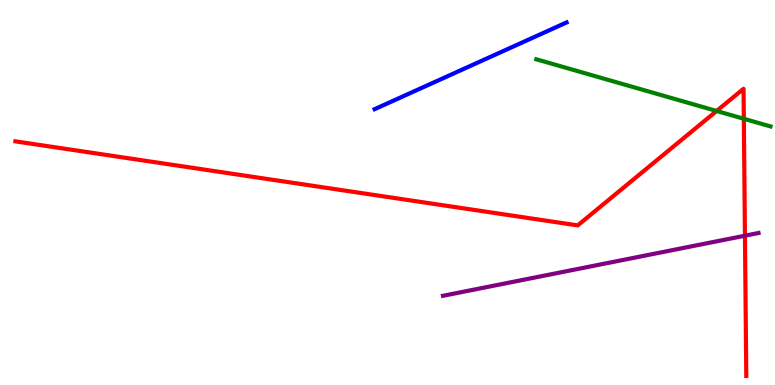[{'lines': ['blue', 'red'], 'intersections': []}, {'lines': ['green', 'red'], 'intersections': [{'x': 9.25, 'y': 7.12}, {'x': 9.6, 'y': 6.91}]}, {'lines': ['purple', 'red'], 'intersections': [{'x': 9.61, 'y': 3.88}]}, {'lines': ['blue', 'green'], 'intersections': []}, {'lines': ['blue', 'purple'], 'intersections': []}, {'lines': ['green', 'purple'], 'intersections': []}]